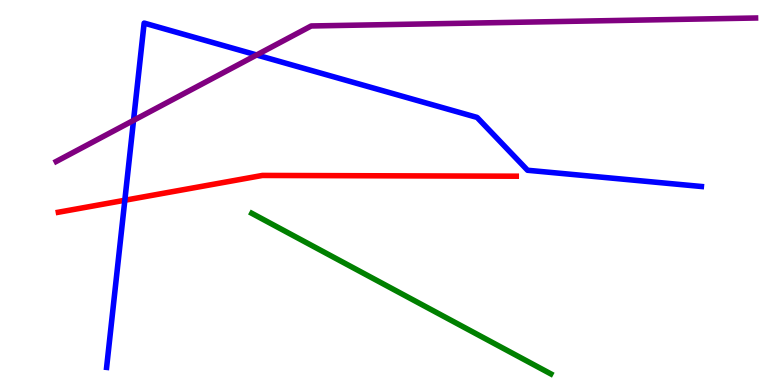[{'lines': ['blue', 'red'], 'intersections': [{'x': 1.61, 'y': 4.8}]}, {'lines': ['green', 'red'], 'intersections': []}, {'lines': ['purple', 'red'], 'intersections': []}, {'lines': ['blue', 'green'], 'intersections': []}, {'lines': ['blue', 'purple'], 'intersections': [{'x': 1.72, 'y': 6.87}, {'x': 3.31, 'y': 8.57}]}, {'lines': ['green', 'purple'], 'intersections': []}]